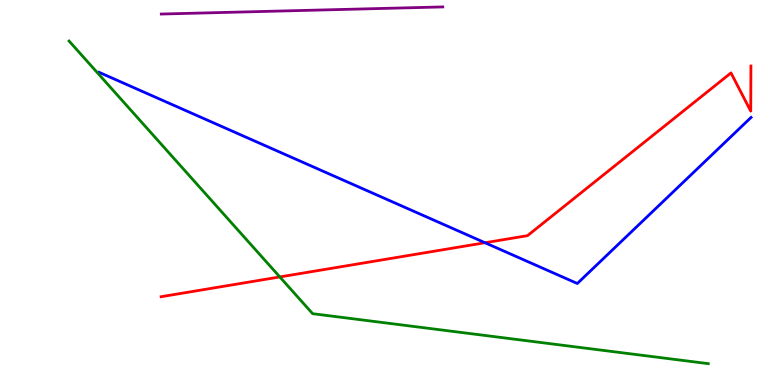[{'lines': ['blue', 'red'], 'intersections': [{'x': 6.26, 'y': 3.7}]}, {'lines': ['green', 'red'], 'intersections': [{'x': 3.61, 'y': 2.81}]}, {'lines': ['purple', 'red'], 'intersections': []}, {'lines': ['blue', 'green'], 'intersections': []}, {'lines': ['blue', 'purple'], 'intersections': []}, {'lines': ['green', 'purple'], 'intersections': []}]